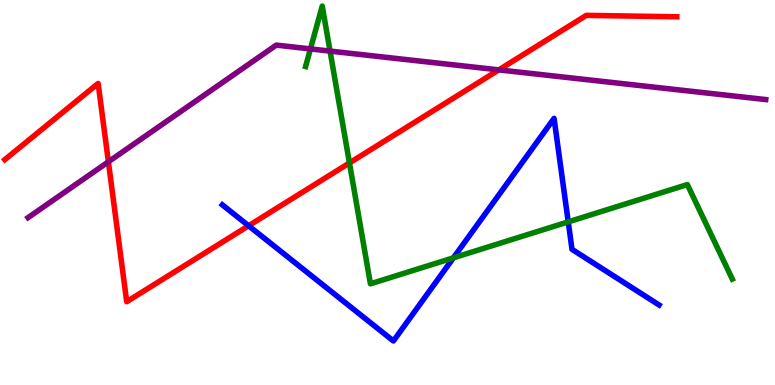[{'lines': ['blue', 'red'], 'intersections': [{'x': 3.21, 'y': 4.14}]}, {'lines': ['green', 'red'], 'intersections': [{'x': 4.51, 'y': 5.77}]}, {'lines': ['purple', 'red'], 'intersections': [{'x': 1.4, 'y': 5.8}, {'x': 6.44, 'y': 8.19}]}, {'lines': ['blue', 'green'], 'intersections': [{'x': 5.85, 'y': 3.3}, {'x': 7.33, 'y': 4.24}]}, {'lines': ['blue', 'purple'], 'intersections': []}, {'lines': ['green', 'purple'], 'intersections': [{'x': 4.01, 'y': 8.73}, {'x': 4.26, 'y': 8.67}]}]